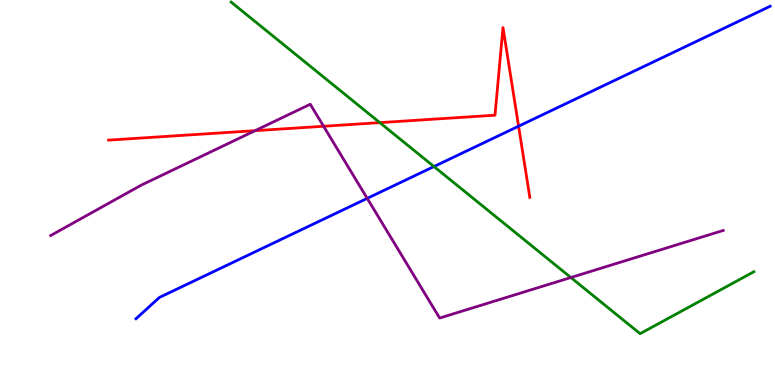[{'lines': ['blue', 'red'], 'intersections': [{'x': 6.69, 'y': 6.72}]}, {'lines': ['green', 'red'], 'intersections': [{'x': 4.9, 'y': 6.81}]}, {'lines': ['purple', 'red'], 'intersections': [{'x': 3.29, 'y': 6.61}, {'x': 4.18, 'y': 6.72}]}, {'lines': ['blue', 'green'], 'intersections': [{'x': 5.6, 'y': 5.67}]}, {'lines': ['blue', 'purple'], 'intersections': [{'x': 4.74, 'y': 4.85}]}, {'lines': ['green', 'purple'], 'intersections': [{'x': 7.37, 'y': 2.79}]}]